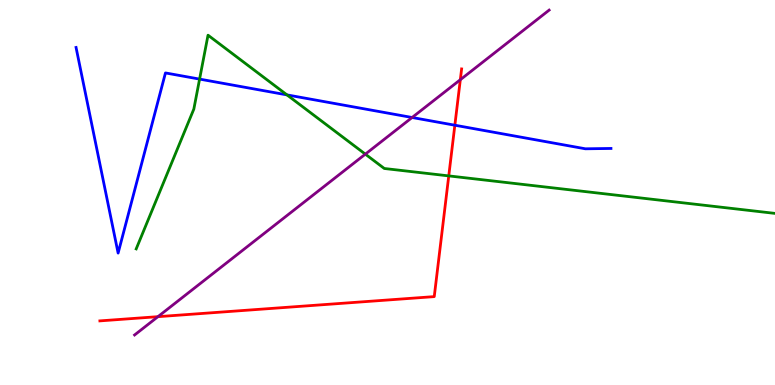[{'lines': ['blue', 'red'], 'intersections': [{'x': 5.87, 'y': 6.75}]}, {'lines': ['green', 'red'], 'intersections': [{'x': 5.79, 'y': 5.43}]}, {'lines': ['purple', 'red'], 'intersections': [{'x': 2.04, 'y': 1.77}, {'x': 5.94, 'y': 7.93}]}, {'lines': ['blue', 'green'], 'intersections': [{'x': 2.58, 'y': 7.95}, {'x': 3.7, 'y': 7.54}]}, {'lines': ['blue', 'purple'], 'intersections': [{'x': 5.32, 'y': 6.95}]}, {'lines': ['green', 'purple'], 'intersections': [{'x': 4.71, 'y': 6.0}]}]